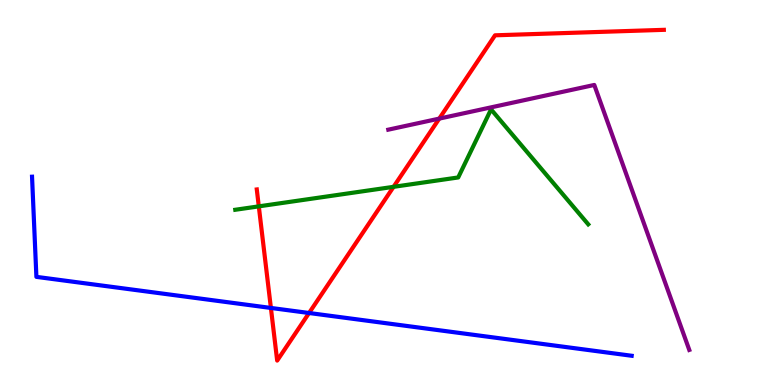[{'lines': ['blue', 'red'], 'intersections': [{'x': 3.5, 'y': 2.0}, {'x': 3.99, 'y': 1.87}]}, {'lines': ['green', 'red'], 'intersections': [{'x': 3.34, 'y': 4.64}, {'x': 5.08, 'y': 5.15}]}, {'lines': ['purple', 'red'], 'intersections': [{'x': 5.67, 'y': 6.92}]}, {'lines': ['blue', 'green'], 'intersections': []}, {'lines': ['blue', 'purple'], 'intersections': []}, {'lines': ['green', 'purple'], 'intersections': []}]